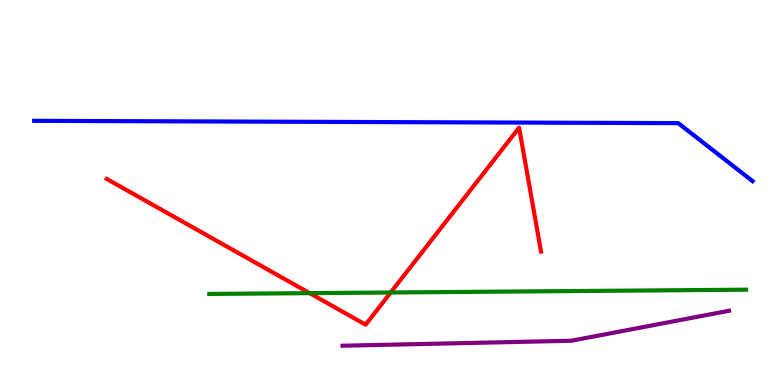[{'lines': ['blue', 'red'], 'intersections': []}, {'lines': ['green', 'red'], 'intersections': [{'x': 4.0, 'y': 2.39}, {'x': 5.04, 'y': 2.4}]}, {'lines': ['purple', 'red'], 'intersections': []}, {'lines': ['blue', 'green'], 'intersections': []}, {'lines': ['blue', 'purple'], 'intersections': []}, {'lines': ['green', 'purple'], 'intersections': []}]